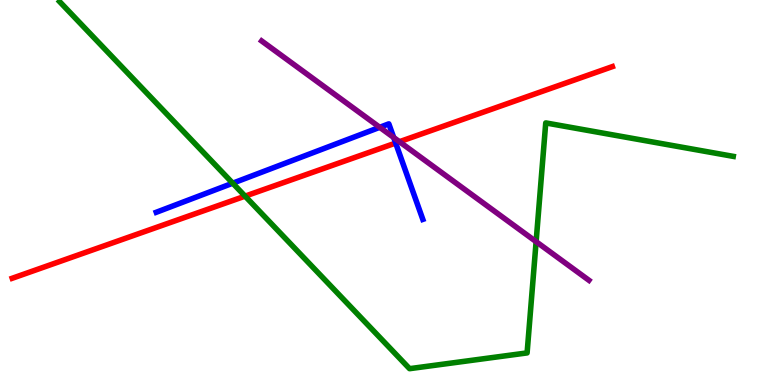[{'lines': ['blue', 'red'], 'intersections': [{'x': 5.11, 'y': 6.28}]}, {'lines': ['green', 'red'], 'intersections': [{'x': 3.16, 'y': 4.91}]}, {'lines': ['purple', 'red'], 'intersections': [{'x': 5.15, 'y': 6.32}]}, {'lines': ['blue', 'green'], 'intersections': [{'x': 3.0, 'y': 5.24}]}, {'lines': ['blue', 'purple'], 'intersections': [{'x': 4.9, 'y': 6.69}, {'x': 5.08, 'y': 6.43}]}, {'lines': ['green', 'purple'], 'intersections': [{'x': 6.92, 'y': 3.72}]}]